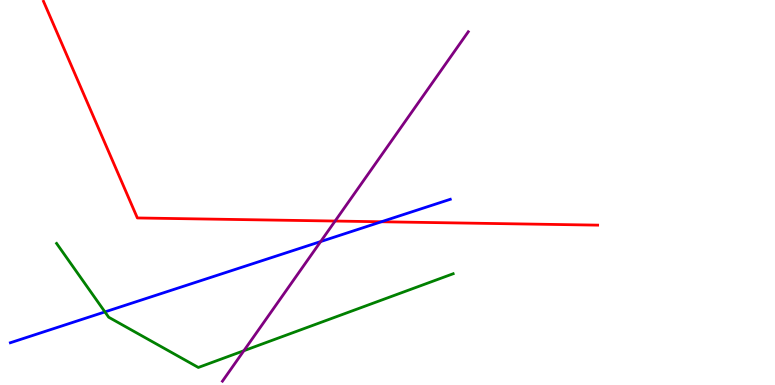[{'lines': ['blue', 'red'], 'intersections': [{'x': 4.92, 'y': 4.24}]}, {'lines': ['green', 'red'], 'intersections': []}, {'lines': ['purple', 'red'], 'intersections': [{'x': 4.32, 'y': 4.26}]}, {'lines': ['blue', 'green'], 'intersections': [{'x': 1.35, 'y': 1.9}]}, {'lines': ['blue', 'purple'], 'intersections': [{'x': 4.14, 'y': 3.73}]}, {'lines': ['green', 'purple'], 'intersections': [{'x': 3.15, 'y': 0.89}]}]